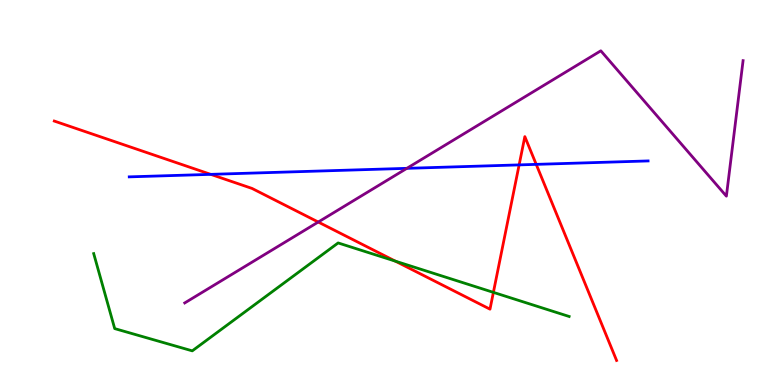[{'lines': ['blue', 'red'], 'intersections': [{'x': 2.72, 'y': 5.47}, {'x': 6.7, 'y': 5.72}, {'x': 6.92, 'y': 5.73}]}, {'lines': ['green', 'red'], 'intersections': [{'x': 5.1, 'y': 3.22}, {'x': 6.37, 'y': 2.41}]}, {'lines': ['purple', 'red'], 'intersections': [{'x': 4.11, 'y': 4.23}]}, {'lines': ['blue', 'green'], 'intersections': []}, {'lines': ['blue', 'purple'], 'intersections': [{'x': 5.25, 'y': 5.63}]}, {'lines': ['green', 'purple'], 'intersections': []}]